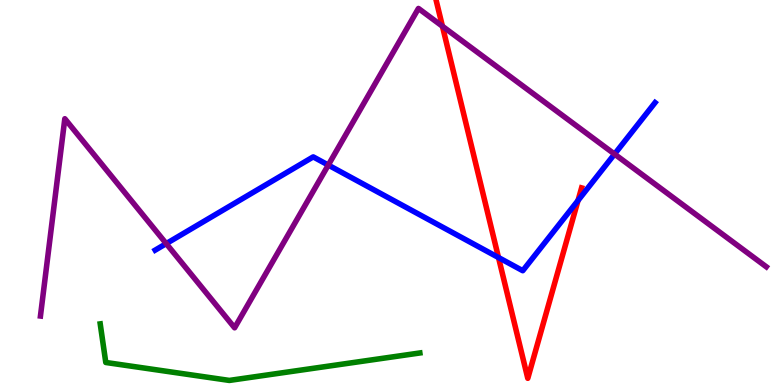[{'lines': ['blue', 'red'], 'intersections': [{'x': 6.43, 'y': 3.31}, {'x': 7.46, 'y': 4.79}]}, {'lines': ['green', 'red'], 'intersections': []}, {'lines': ['purple', 'red'], 'intersections': [{'x': 5.71, 'y': 9.32}]}, {'lines': ['blue', 'green'], 'intersections': []}, {'lines': ['blue', 'purple'], 'intersections': [{'x': 2.15, 'y': 3.67}, {'x': 4.24, 'y': 5.71}, {'x': 7.93, 'y': 6.0}]}, {'lines': ['green', 'purple'], 'intersections': []}]